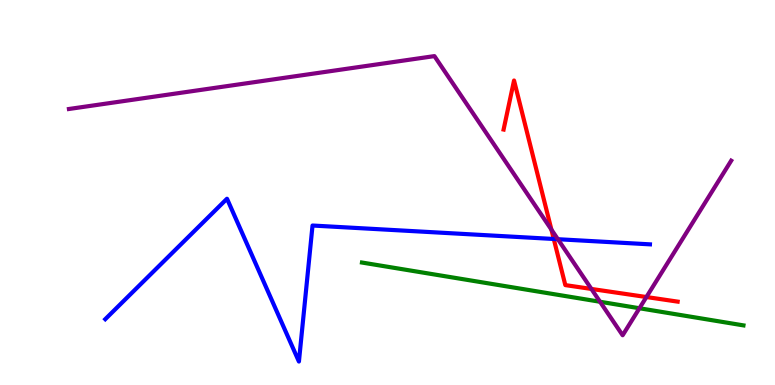[{'lines': ['blue', 'red'], 'intersections': [{'x': 7.15, 'y': 3.79}]}, {'lines': ['green', 'red'], 'intersections': []}, {'lines': ['purple', 'red'], 'intersections': [{'x': 7.12, 'y': 4.04}, {'x': 7.63, 'y': 2.5}, {'x': 8.34, 'y': 2.28}]}, {'lines': ['blue', 'green'], 'intersections': []}, {'lines': ['blue', 'purple'], 'intersections': [{'x': 7.2, 'y': 3.79}]}, {'lines': ['green', 'purple'], 'intersections': [{'x': 7.74, 'y': 2.16}, {'x': 8.25, 'y': 1.99}]}]